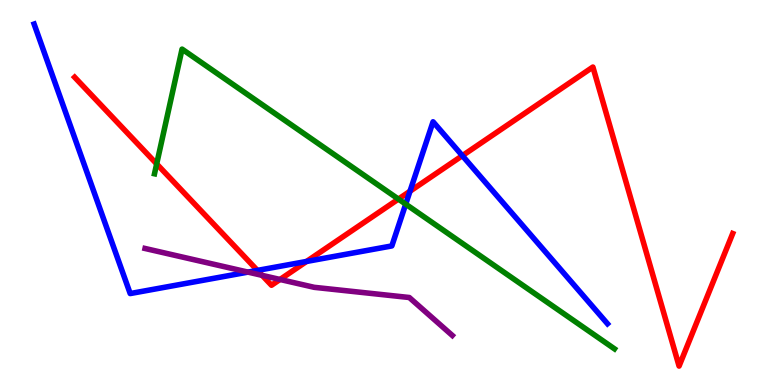[{'lines': ['blue', 'red'], 'intersections': [{'x': 3.32, 'y': 2.98}, {'x': 3.96, 'y': 3.21}, {'x': 5.29, 'y': 5.03}, {'x': 5.97, 'y': 5.96}]}, {'lines': ['green', 'red'], 'intersections': [{'x': 2.02, 'y': 5.74}, {'x': 5.14, 'y': 4.83}]}, {'lines': ['purple', 'red'], 'intersections': [{'x': 3.38, 'y': 2.85}, {'x': 3.61, 'y': 2.74}]}, {'lines': ['blue', 'green'], 'intersections': [{'x': 5.23, 'y': 4.7}]}, {'lines': ['blue', 'purple'], 'intersections': [{'x': 3.2, 'y': 2.93}]}, {'lines': ['green', 'purple'], 'intersections': []}]